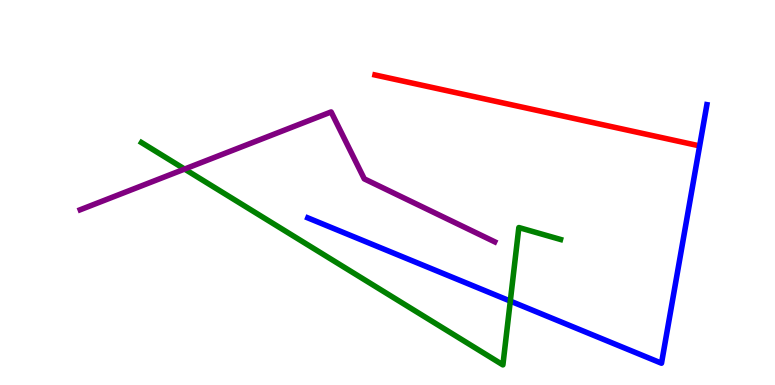[{'lines': ['blue', 'red'], 'intersections': []}, {'lines': ['green', 'red'], 'intersections': []}, {'lines': ['purple', 'red'], 'intersections': []}, {'lines': ['blue', 'green'], 'intersections': [{'x': 6.58, 'y': 2.18}]}, {'lines': ['blue', 'purple'], 'intersections': []}, {'lines': ['green', 'purple'], 'intersections': [{'x': 2.38, 'y': 5.61}]}]